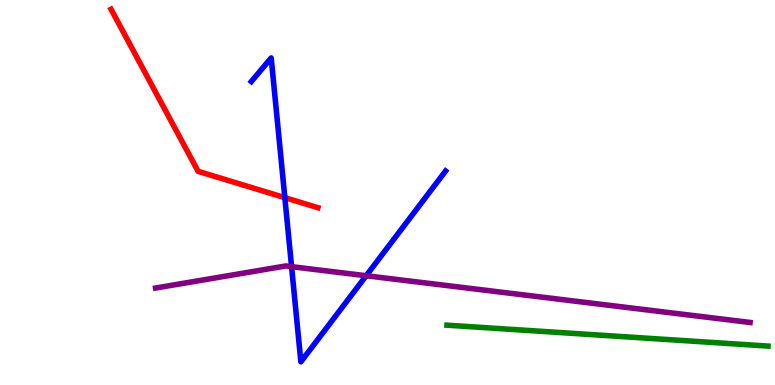[{'lines': ['blue', 'red'], 'intersections': [{'x': 3.68, 'y': 4.87}]}, {'lines': ['green', 'red'], 'intersections': []}, {'lines': ['purple', 'red'], 'intersections': []}, {'lines': ['blue', 'green'], 'intersections': []}, {'lines': ['blue', 'purple'], 'intersections': [{'x': 3.76, 'y': 3.07}, {'x': 4.72, 'y': 2.84}]}, {'lines': ['green', 'purple'], 'intersections': []}]